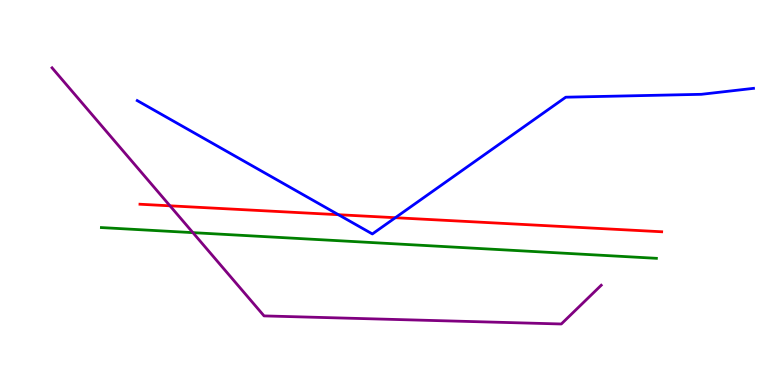[{'lines': ['blue', 'red'], 'intersections': [{'x': 4.37, 'y': 4.42}, {'x': 5.1, 'y': 4.35}]}, {'lines': ['green', 'red'], 'intersections': []}, {'lines': ['purple', 'red'], 'intersections': [{'x': 2.19, 'y': 4.65}]}, {'lines': ['blue', 'green'], 'intersections': []}, {'lines': ['blue', 'purple'], 'intersections': []}, {'lines': ['green', 'purple'], 'intersections': [{'x': 2.49, 'y': 3.96}]}]